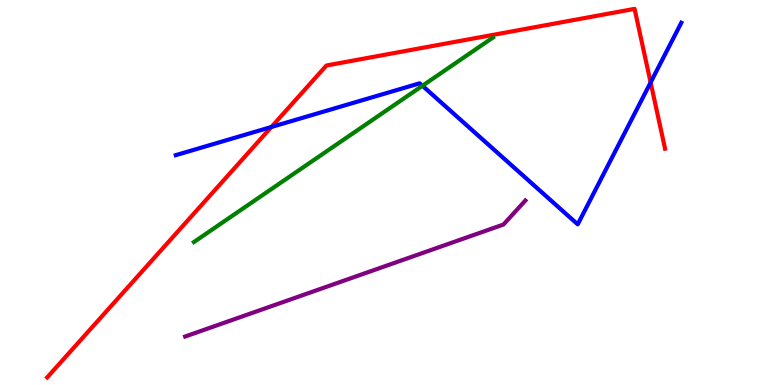[{'lines': ['blue', 'red'], 'intersections': [{'x': 3.5, 'y': 6.7}, {'x': 8.4, 'y': 7.86}]}, {'lines': ['green', 'red'], 'intersections': []}, {'lines': ['purple', 'red'], 'intersections': []}, {'lines': ['blue', 'green'], 'intersections': [{'x': 5.45, 'y': 7.77}]}, {'lines': ['blue', 'purple'], 'intersections': []}, {'lines': ['green', 'purple'], 'intersections': []}]